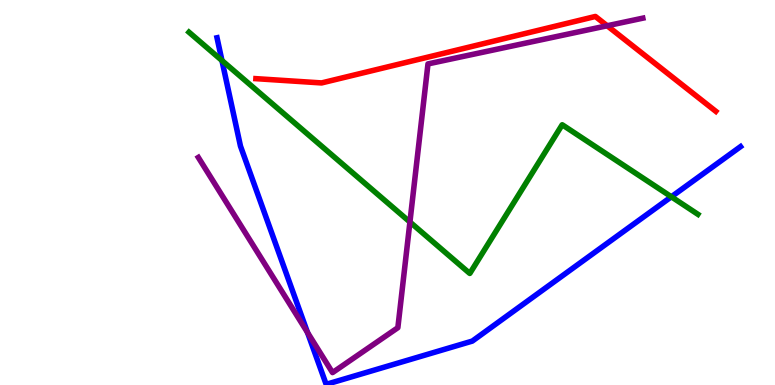[{'lines': ['blue', 'red'], 'intersections': []}, {'lines': ['green', 'red'], 'intersections': []}, {'lines': ['purple', 'red'], 'intersections': [{'x': 7.83, 'y': 9.33}]}, {'lines': ['blue', 'green'], 'intersections': [{'x': 2.86, 'y': 8.43}, {'x': 8.66, 'y': 4.89}]}, {'lines': ['blue', 'purple'], 'intersections': [{'x': 3.97, 'y': 1.36}]}, {'lines': ['green', 'purple'], 'intersections': [{'x': 5.29, 'y': 4.23}]}]